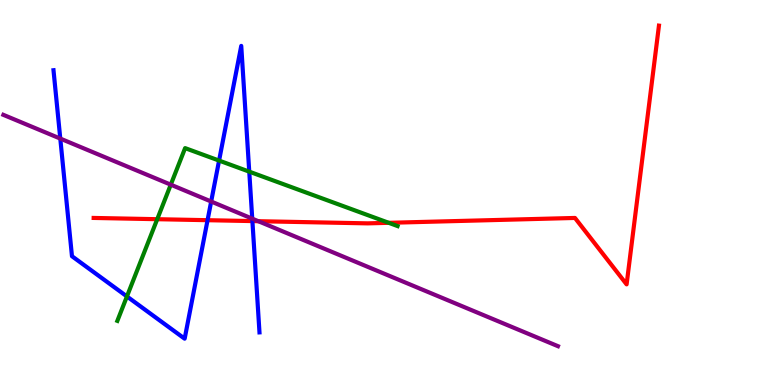[{'lines': ['blue', 'red'], 'intersections': [{'x': 2.68, 'y': 4.28}, {'x': 3.26, 'y': 4.26}]}, {'lines': ['green', 'red'], 'intersections': [{'x': 2.03, 'y': 4.31}, {'x': 5.02, 'y': 4.21}]}, {'lines': ['purple', 'red'], 'intersections': [{'x': 3.33, 'y': 4.25}]}, {'lines': ['blue', 'green'], 'intersections': [{'x': 1.64, 'y': 2.3}, {'x': 2.83, 'y': 5.83}, {'x': 3.22, 'y': 5.54}]}, {'lines': ['blue', 'purple'], 'intersections': [{'x': 0.778, 'y': 6.4}, {'x': 2.72, 'y': 4.77}, {'x': 3.25, 'y': 4.32}]}, {'lines': ['green', 'purple'], 'intersections': [{'x': 2.2, 'y': 5.2}]}]